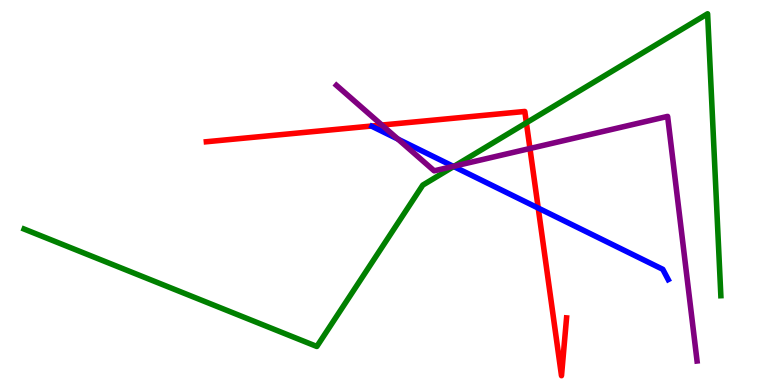[{'lines': ['blue', 'red'], 'intersections': [{'x': 6.94, 'y': 4.6}]}, {'lines': ['green', 'red'], 'intersections': [{'x': 6.79, 'y': 6.81}]}, {'lines': ['purple', 'red'], 'intersections': [{'x': 4.93, 'y': 6.75}, {'x': 6.84, 'y': 6.14}]}, {'lines': ['blue', 'green'], 'intersections': [{'x': 5.85, 'y': 5.67}]}, {'lines': ['blue', 'purple'], 'intersections': [{'x': 5.13, 'y': 6.39}, {'x': 5.85, 'y': 5.68}]}, {'lines': ['green', 'purple'], 'intersections': [{'x': 5.86, 'y': 5.68}]}]